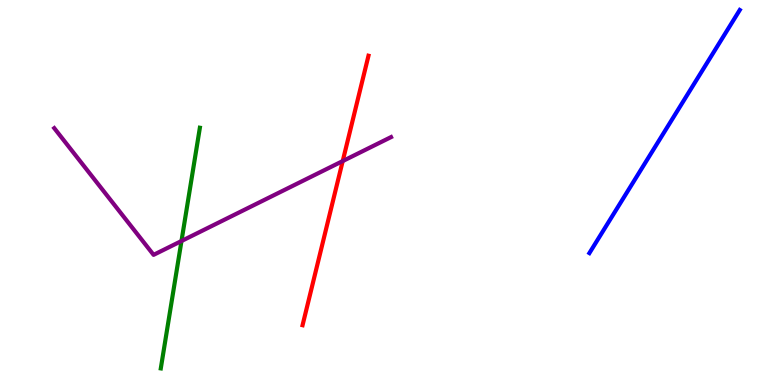[{'lines': ['blue', 'red'], 'intersections': []}, {'lines': ['green', 'red'], 'intersections': []}, {'lines': ['purple', 'red'], 'intersections': [{'x': 4.42, 'y': 5.82}]}, {'lines': ['blue', 'green'], 'intersections': []}, {'lines': ['blue', 'purple'], 'intersections': []}, {'lines': ['green', 'purple'], 'intersections': [{'x': 2.34, 'y': 3.74}]}]